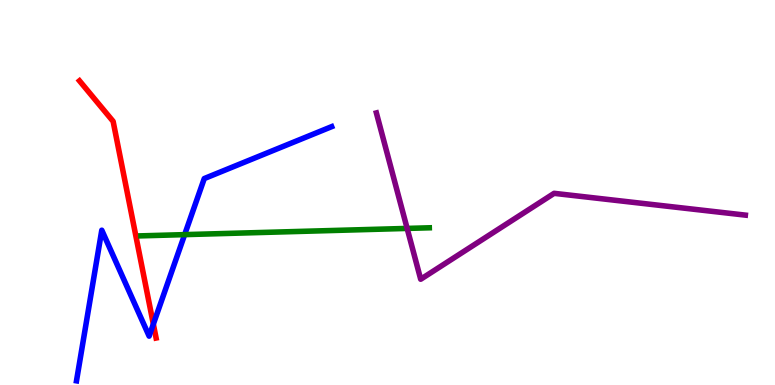[{'lines': ['blue', 'red'], 'intersections': [{'x': 1.98, 'y': 1.58}]}, {'lines': ['green', 'red'], 'intersections': []}, {'lines': ['purple', 'red'], 'intersections': []}, {'lines': ['blue', 'green'], 'intersections': [{'x': 2.38, 'y': 3.91}]}, {'lines': ['blue', 'purple'], 'intersections': []}, {'lines': ['green', 'purple'], 'intersections': [{'x': 5.25, 'y': 4.07}]}]